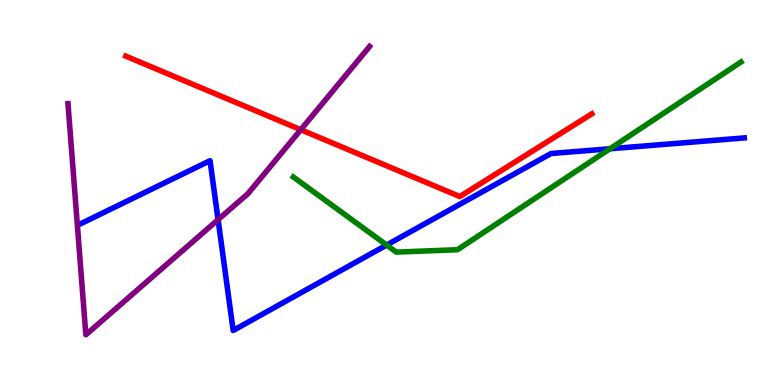[{'lines': ['blue', 'red'], 'intersections': []}, {'lines': ['green', 'red'], 'intersections': []}, {'lines': ['purple', 'red'], 'intersections': [{'x': 3.88, 'y': 6.63}]}, {'lines': ['blue', 'green'], 'intersections': [{'x': 4.99, 'y': 3.64}, {'x': 7.87, 'y': 6.14}]}, {'lines': ['blue', 'purple'], 'intersections': [{'x': 2.81, 'y': 4.29}]}, {'lines': ['green', 'purple'], 'intersections': []}]